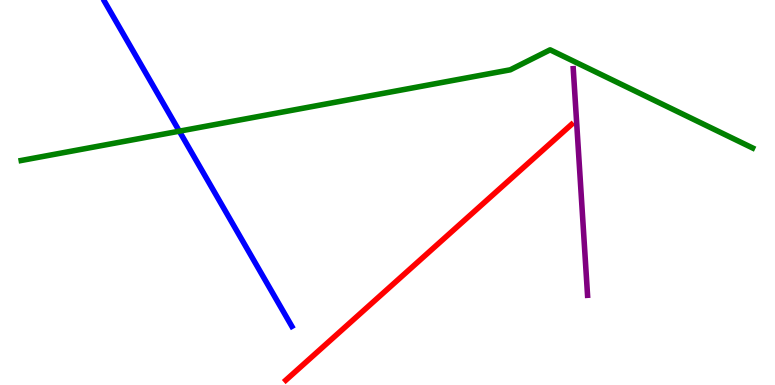[{'lines': ['blue', 'red'], 'intersections': []}, {'lines': ['green', 'red'], 'intersections': []}, {'lines': ['purple', 'red'], 'intersections': []}, {'lines': ['blue', 'green'], 'intersections': [{'x': 2.31, 'y': 6.59}]}, {'lines': ['blue', 'purple'], 'intersections': []}, {'lines': ['green', 'purple'], 'intersections': []}]